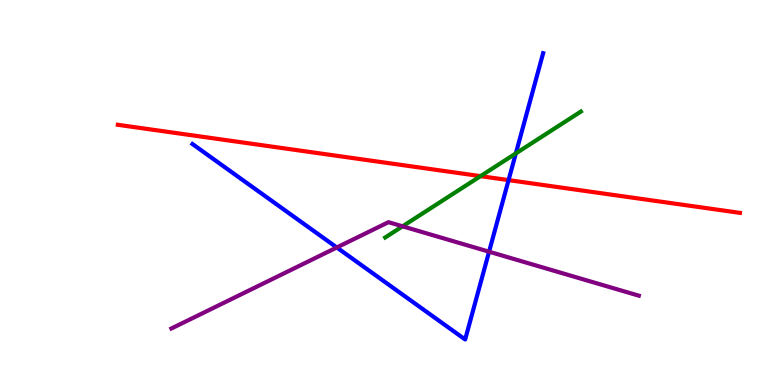[{'lines': ['blue', 'red'], 'intersections': [{'x': 6.56, 'y': 5.32}]}, {'lines': ['green', 'red'], 'intersections': [{'x': 6.2, 'y': 5.42}]}, {'lines': ['purple', 'red'], 'intersections': []}, {'lines': ['blue', 'green'], 'intersections': [{'x': 6.66, 'y': 6.02}]}, {'lines': ['blue', 'purple'], 'intersections': [{'x': 4.35, 'y': 3.57}, {'x': 6.31, 'y': 3.46}]}, {'lines': ['green', 'purple'], 'intersections': [{'x': 5.19, 'y': 4.12}]}]